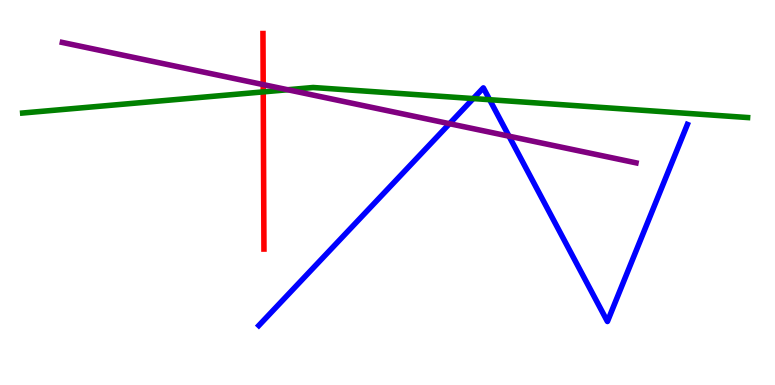[{'lines': ['blue', 'red'], 'intersections': []}, {'lines': ['green', 'red'], 'intersections': [{'x': 3.4, 'y': 7.61}]}, {'lines': ['purple', 'red'], 'intersections': [{'x': 3.4, 'y': 7.8}]}, {'lines': ['blue', 'green'], 'intersections': [{'x': 6.11, 'y': 7.44}, {'x': 6.32, 'y': 7.41}]}, {'lines': ['blue', 'purple'], 'intersections': [{'x': 5.8, 'y': 6.79}, {'x': 6.57, 'y': 6.46}]}, {'lines': ['green', 'purple'], 'intersections': [{'x': 3.71, 'y': 7.67}]}]